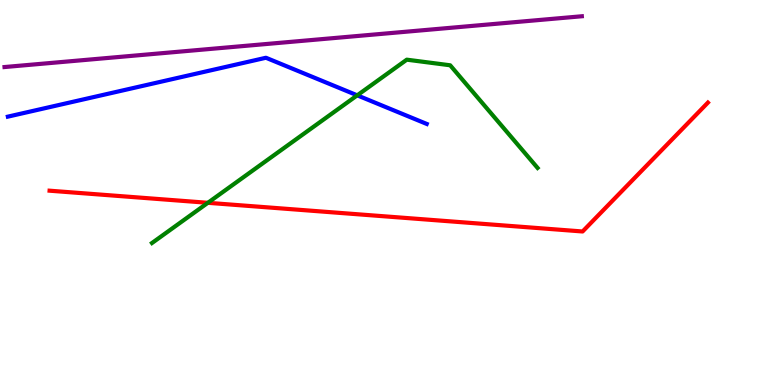[{'lines': ['blue', 'red'], 'intersections': []}, {'lines': ['green', 'red'], 'intersections': [{'x': 2.68, 'y': 4.73}]}, {'lines': ['purple', 'red'], 'intersections': []}, {'lines': ['blue', 'green'], 'intersections': [{'x': 4.61, 'y': 7.52}]}, {'lines': ['blue', 'purple'], 'intersections': []}, {'lines': ['green', 'purple'], 'intersections': []}]